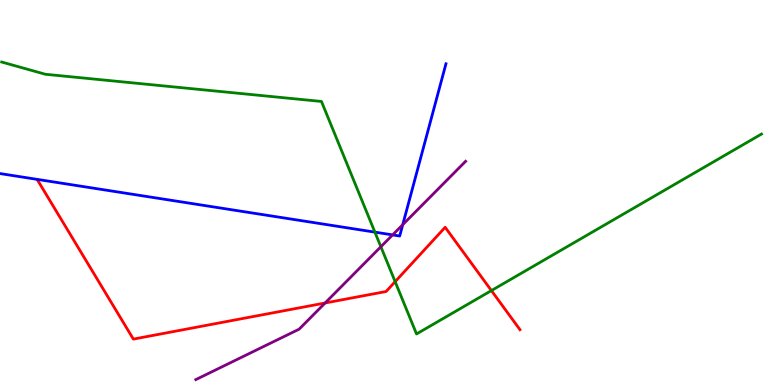[{'lines': ['blue', 'red'], 'intersections': []}, {'lines': ['green', 'red'], 'intersections': [{'x': 5.1, 'y': 2.68}, {'x': 6.34, 'y': 2.45}]}, {'lines': ['purple', 'red'], 'intersections': [{'x': 4.19, 'y': 2.13}]}, {'lines': ['blue', 'green'], 'intersections': [{'x': 4.84, 'y': 3.97}]}, {'lines': ['blue', 'purple'], 'intersections': [{'x': 5.07, 'y': 3.9}, {'x': 5.2, 'y': 4.16}]}, {'lines': ['green', 'purple'], 'intersections': [{'x': 4.91, 'y': 3.59}]}]